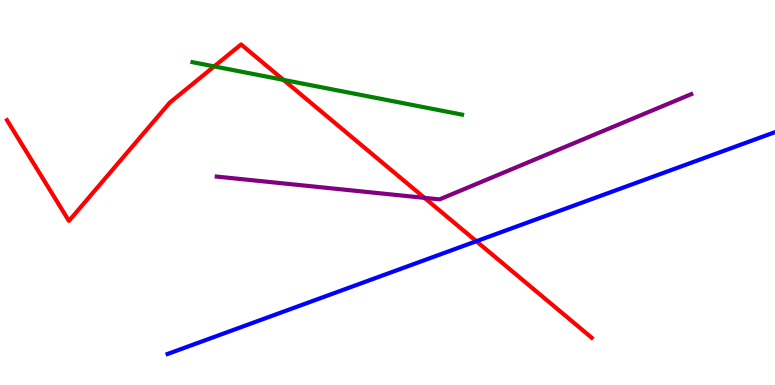[{'lines': ['blue', 'red'], 'intersections': [{'x': 6.15, 'y': 3.73}]}, {'lines': ['green', 'red'], 'intersections': [{'x': 2.76, 'y': 8.28}, {'x': 3.66, 'y': 7.93}]}, {'lines': ['purple', 'red'], 'intersections': [{'x': 5.48, 'y': 4.86}]}, {'lines': ['blue', 'green'], 'intersections': []}, {'lines': ['blue', 'purple'], 'intersections': []}, {'lines': ['green', 'purple'], 'intersections': []}]